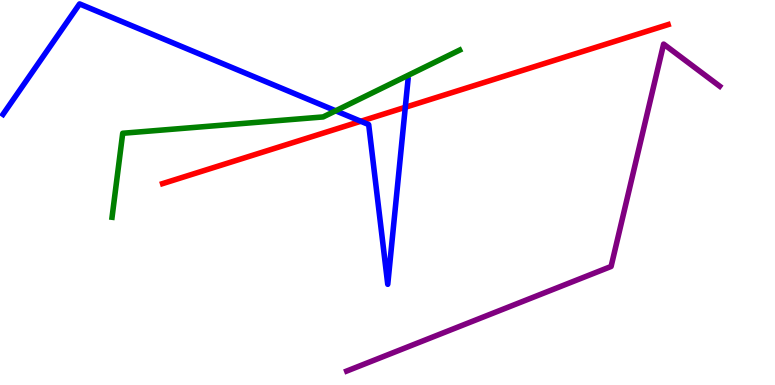[{'lines': ['blue', 'red'], 'intersections': [{'x': 4.66, 'y': 6.85}, {'x': 5.23, 'y': 7.21}]}, {'lines': ['green', 'red'], 'intersections': []}, {'lines': ['purple', 'red'], 'intersections': []}, {'lines': ['blue', 'green'], 'intersections': [{'x': 4.33, 'y': 7.12}]}, {'lines': ['blue', 'purple'], 'intersections': []}, {'lines': ['green', 'purple'], 'intersections': []}]